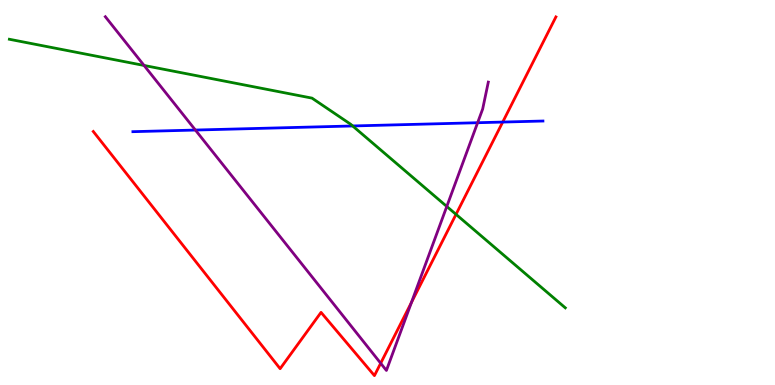[{'lines': ['blue', 'red'], 'intersections': [{'x': 6.49, 'y': 6.83}]}, {'lines': ['green', 'red'], 'intersections': [{'x': 5.88, 'y': 4.43}]}, {'lines': ['purple', 'red'], 'intersections': [{'x': 4.91, 'y': 0.565}, {'x': 5.31, 'y': 2.14}]}, {'lines': ['blue', 'green'], 'intersections': [{'x': 4.55, 'y': 6.73}]}, {'lines': ['blue', 'purple'], 'intersections': [{'x': 2.52, 'y': 6.62}, {'x': 6.16, 'y': 6.81}]}, {'lines': ['green', 'purple'], 'intersections': [{'x': 1.86, 'y': 8.3}, {'x': 5.76, 'y': 4.64}]}]